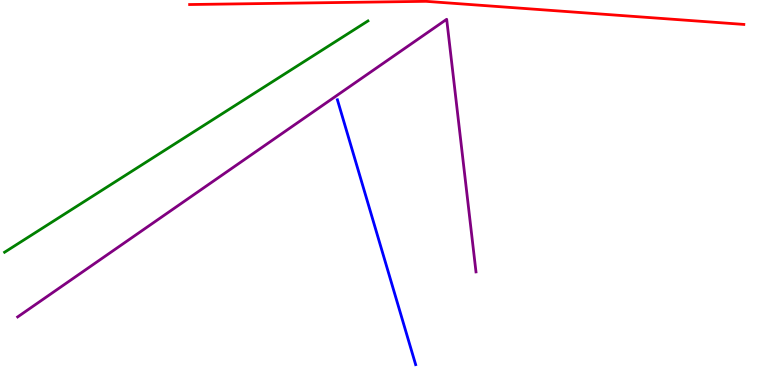[{'lines': ['blue', 'red'], 'intersections': []}, {'lines': ['green', 'red'], 'intersections': []}, {'lines': ['purple', 'red'], 'intersections': []}, {'lines': ['blue', 'green'], 'intersections': []}, {'lines': ['blue', 'purple'], 'intersections': []}, {'lines': ['green', 'purple'], 'intersections': []}]